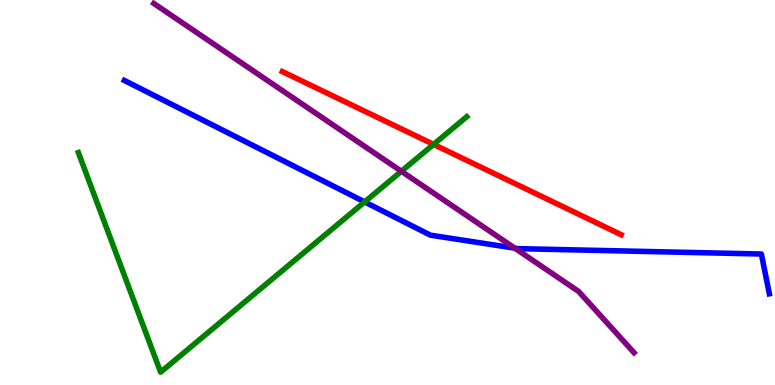[{'lines': ['blue', 'red'], 'intersections': []}, {'lines': ['green', 'red'], 'intersections': [{'x': 5.59, 'y': 6.25}]}, {'lines': ['purple', 'red'], 'intersections': []}, {'lines': ['blue', 'green'], 'intersections': [{'x': 4.71, 'y': 4.76}]}, {'lines': ['blue', 'purple'], 'intersections': [{'x': 6.64, 'y': 3.55}]}, {'lines': ['green', 'purple'], 'intersections': [{'x': 5.18, 'y': 5.55}]}]